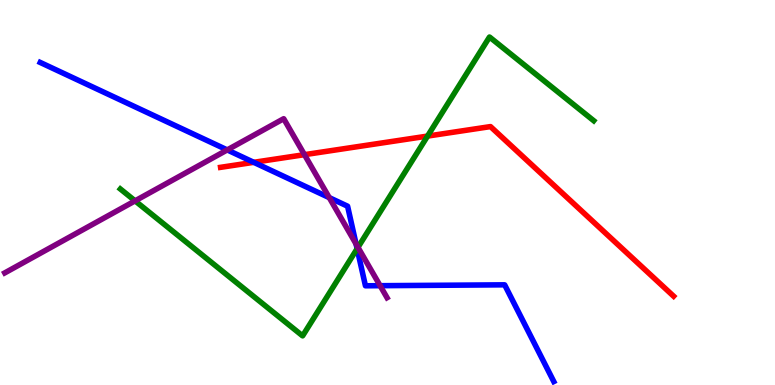[{'lines': ['blue', 'red'], 'intersections': [{'x': 3.27, 'y': 5.78}]}, {'lines': ['green', 'red'], 'intersections': [{'x': 5.52, 'y': 6.47}]}, {'lines': ['purple', 'red'], 'intersections': [{'x': 3.93, 'y': 5.98}]}, {'lines': ['blue', 'green'], 'intersections': [{'x': 4.61, 'y': 3.54}]}, {'lines': ['blue', 'purple'], 'intersections': [{'x': 2.93, 'y': 6.11}, {'x': 4.25, 'y': 4.87}, {'x': 4.59, 'y': 3.66}, {'x': 4.9, 'y': 2.58}]}, {'lines': ['green', 'purple'], 'intersections': [{'x': 1.74, 'y': 4.78}, {'x': 4.62, 'y': 3.58}]}]